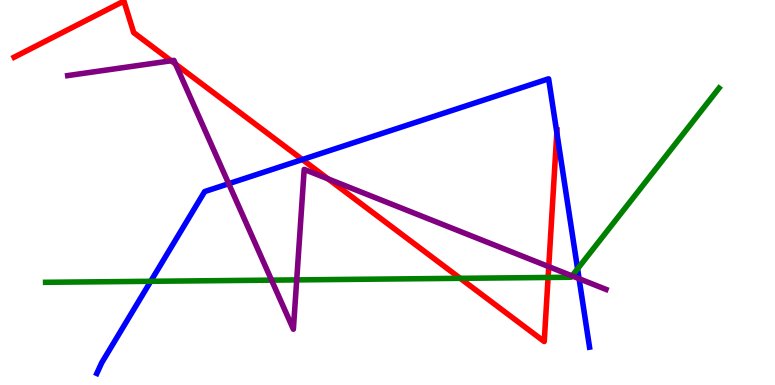[{'lines': ['blue', 'red'], 'intersections': [{'x': 3.9, 'y': 5.86}, {'x': 7.18, 'y': 6.55}]}, {'lines': ['green', 'red'], 'intersections': [{'x': 5.94, 'y': 2.77}, {'x': 7.07, 'y': 2.79}]}, {'lines': ['purple', 'red'], 'intersections': [{'x': 2.21, 'y': 8.42}, {'x': 2.27, 'y': 8.33}, {'x': 4.23, 'y': 5.35}, {'x': 7.08, 'y': 3.07}]}, {'lines': ['blue', 'green'], 'intersections': [{'x': 1.94, 'y': 2.69}, {'x': 7.45, 'y': 3.02}]}, {'lines': ['blue', 'purple'], 'intersections': [{'x': 2.95, 'y': 5.23}, {'x': 7.47, 'y': 2.76}]}, {'lines': ['green', 'purple'], 'intersections': [{'x': 3.5, 'y': 2.72}, {'x': 3.83, 'y': 2.73}, {'x': 7.38, 'y': 2.83}]}]